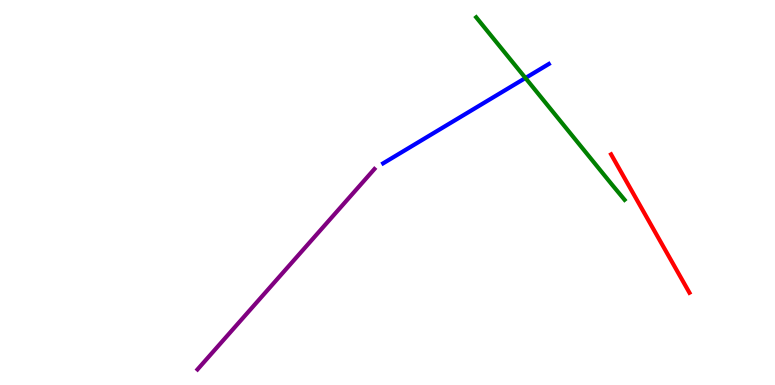[{'lines': ['blue', 'red'], 'intersections': []}, {'lines': ['green', 'red'], 'intersections': []}, {'lines': ['purple', 'red'], 'intersections': []}, {'lines': ['blue', 'green'], 'intersections': [{'x': 6.78, 'y': 7.97}]}, {'lines': ['blue', 'purple'], 'intersections': []}, {'lines': ['green', 'purple'], 'intersections': []}]